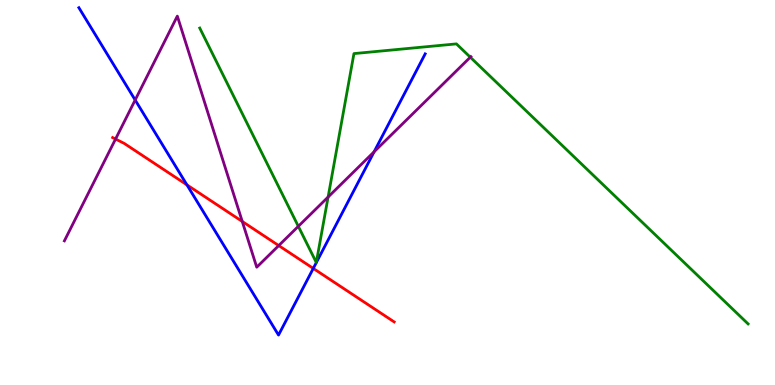[{'lines': ['blue', 'red'], 'intersections': [{'x': 2.41, 'y': 5.2}, {'x': 4.04, 'y': 3.03}]}, {'lines': ['green', 'red'], 'intersections': []}, {'lines': ['purple', 'red'], 'intersections': [{'x': 1.49, 'y': 6.39}, {'x': 3.13, 'y': 4.25}, {'x': 3.6, 'y': 3.62}]}, {'lines': ['blue', 'green'], 'intersections': []}, {'lines': ['blue', 'purple'], 'intersections': [{'x': 1.74, 'y': 7.4}, {'x': 4.83, 'y': 6.06}]}, {'lines': ['green', 'purple'], 'intersections': [{'x': 3.85, 'y': 4.12}, {'x': 4.23, 'y': 4.88}, {'x': 6.07, 'y': 8.51}]}]